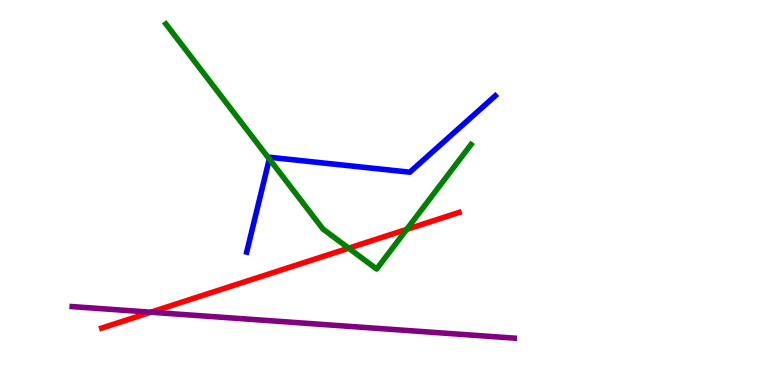[{'lines': ['blue', 'red'], 'intersections': []}, {'lines': ['green', 'red'], 'intersections': [{'x': 4.5, 'y': 3.55}, {'x': 5.25, 'y': 4.04}]}, {'lines': ['purple', 'red'], 'intersections': [{'x': 1.95, 'y': 1.89}]}, {'lines': ['blue', 'green'], 'intersections': [{'x': 3.48, 'y': 5.87}]}, {'lines': ['blue', 'purple'], 'intersections': []}, {'lines': ['green', 'purple'], 'intersections': []}]